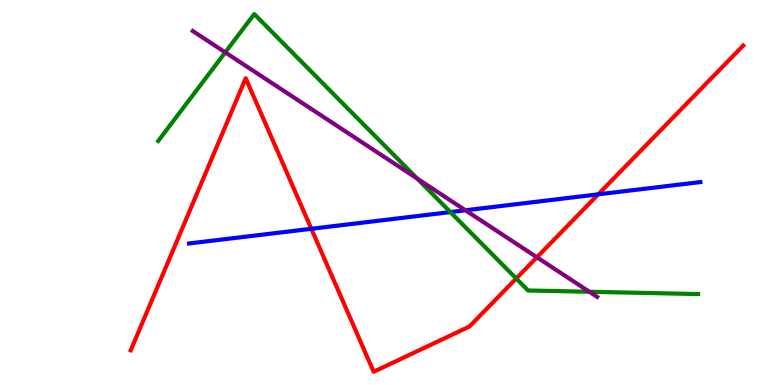[{'lines': ['blue', 'red'], 'intersections': [{'x': 4.02, 'y': 4.06}, {'x': 7.72, 'y': 4.95}]}, {'lines': ['green', 'red'], 'intersections': [{'x': 6.66, 'y': 2.77}]}, {'lines': ['purple', 'red'], 'intersections': [{'x': 6.93, 'y': 3.32}]}, {'lines': ['blue', 'green'], 'intersections': [{'x': 5.81, 'y': 4.49}]}, {'lines': ['blue', 'purple'], 'intersections': [{'x': 6.01, 'y': 4.54}]}, {'lines': ['green', 'purple'], 'intersections': [{'x': 2.91, 'y': 8.64}, {'x': 5.38, 'y': 5.36}, {'x': 7.6, 'y': 2.42}]}]